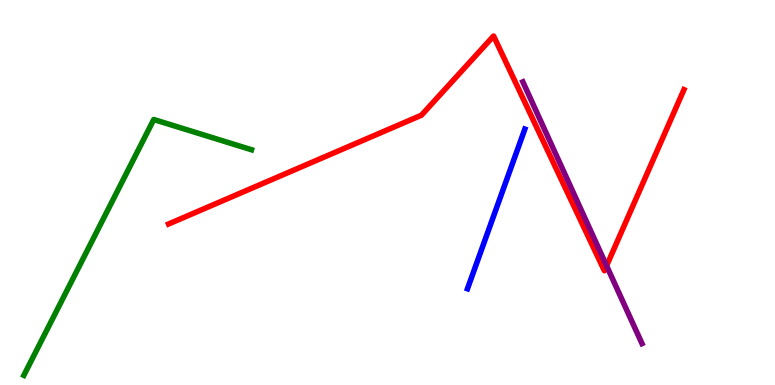[{'lines': ['blue', 'red'], 'intersections': []}, {'lines': ['green', 'red'], 'intersections': []}, {'lines': ['purple', 'red'], 'intersections': [{'x': 7.83, 'y': 3.1}]}, {'lines': ['blue', 'green'], 'intersections': []}, {'lines': ['blue', 'purple'], 'intersections': []}, {'lines': ['green', 'purple'], 'intersections': []}]